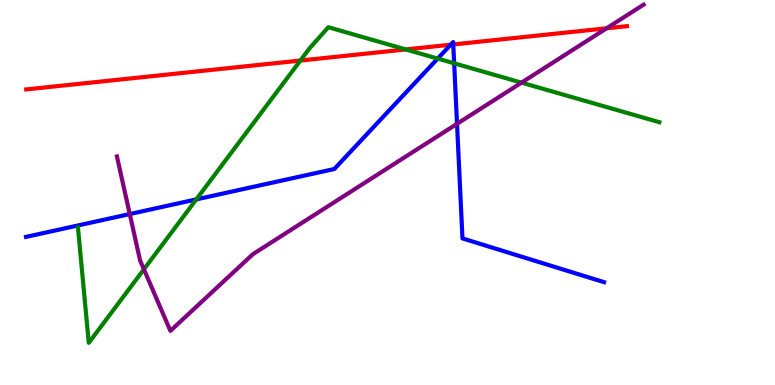[{'lines': ['blue', 'red'], 'intersections': [{'x': 5.82, 'y': 8.84}, {'x': 5.85, 'y': 8.85}]}, {'lines': ['green', 'red'], 'intersections': [{'x': 3.88, 'y': 8.43}, {'x': 5.24, 'y': 8.72}]}, {'lines': ['purple', 'red'], 'intersections': [{'x': 7.83, 'y': 9.26}]}, {'lines': ['blue', 'green'], 'intersections': [{'x': 2.53, 'y': 4.82}, {'x': 5.65, 'y': 8.48}, {'x': 5.86, 'y': 8.36}]}, {'lines': ['blue', 'purple'], 'intersections': [{'x': 1.67, 'y': 4.44}, {'x': 5.9, 'y': 6.78}]}, {'lines': ['green', 'purple'], 'intersections': [{'x': 1.86, 'y': 3.01}, {'x': 6.73, 'y': 7.85}]}]